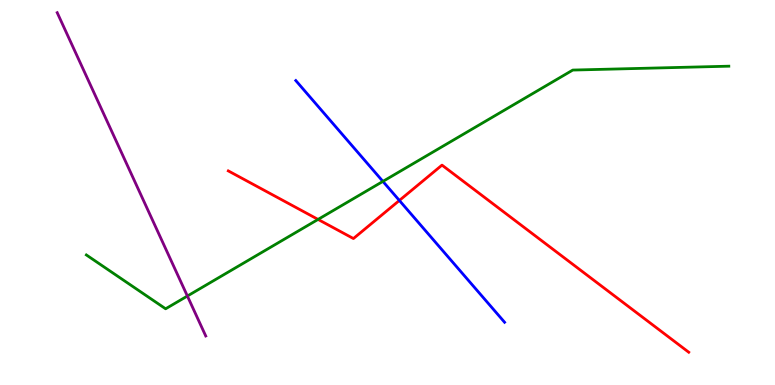[{'lines': ['blue', 'red'], 'intersections': [{'x': 5.15, 'y': 4.79}]}, {'lines': ['green', 'red'], 'intersections': [{'x': 4.1, 'y': 4.3}]}, {'lines': ['purple', 'red'], 'intersections': []}, {'lines': ['blue', 'green'], 'intersections': [{'x': 4.94, 'y': 5.29}]}, {'lines': ['blue', 'purple'], 'intersections': []}, {'lines': ['green', 'purple'], 'intersections': [{'x': 2.42, 'y': 2.31}]}]